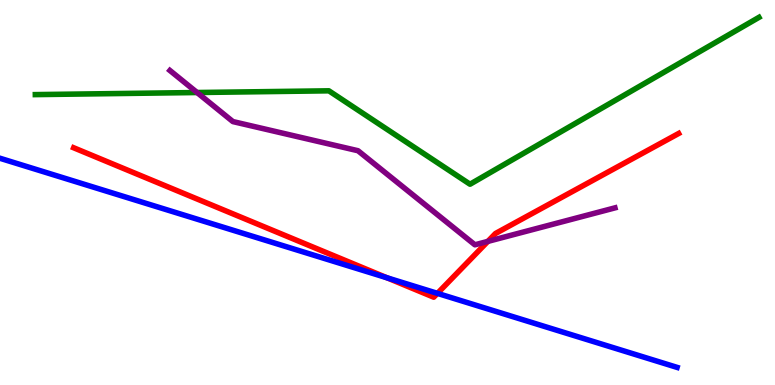[{'lines': ['blue', 'red'], 'intersections': [{'x': 4.99, 'y': 2.78}, {'x': 5.64, 'y': 2.38}]}, {'lines': ['green', 'red'], 'intersections': []}, {'lines': ['purple', 'red'], 'intersections': [{'x': 6.29, 'y': 3.73}]}, {'lines': ['blue', 'green'], 'intersections': []}, {'lines': ['blue', 'purple'], 'intersections': []}, {'lines': ['green', 'purple'], 'intersections': [{'x': 2.54, 'y': 7.6}]}]